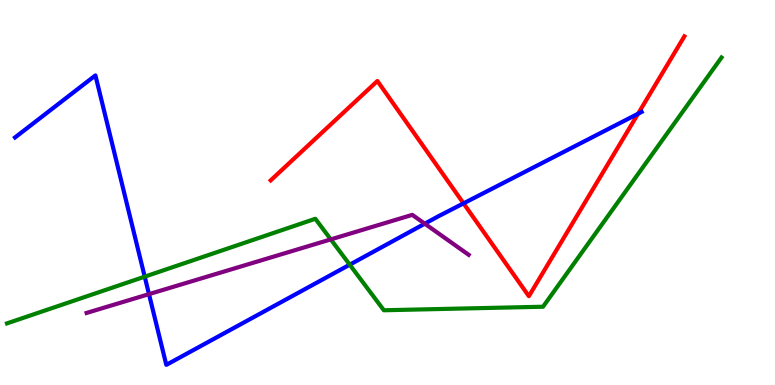[{'lines': ['blue', 'red'], 'intersections': [{'x': 5.98, 'y': 4.72}, {'x': 8.23, 'y': 7.05}]}, {'lines': ['green', 'red'], 'intersections': []}, {'lines': ['purple', 'red'], 'intersections': []}, {'lines': ['blue', 'green'], 'intersections': [{'x': 1.87, 'y': 2.81}, {'x': 4.51, 'y': 3.13}]}, {'lines': ['blue', 'purple'], 'intersections': [{'x': 1.92, 'y': 2.36}, {'x': 5.48, 'y': 4.19}]}, {'lines': ['green', 'purple'], 'intersections': [{'x': 4.27, 'y': 3.78}]}]